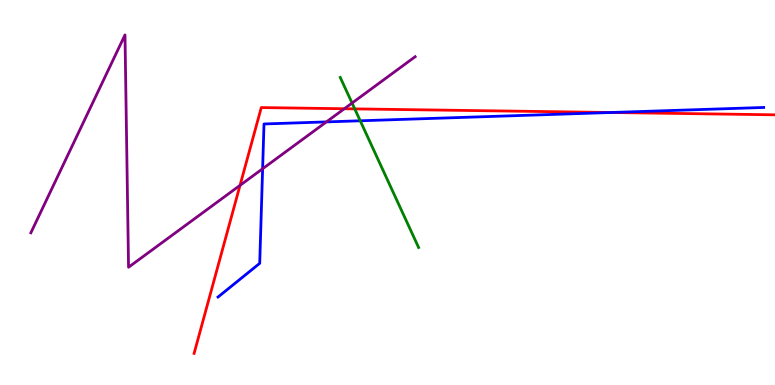[{'lines': ['blue', 'red'], 'intersections': [{'x': 7.88, 'y': 7.08}]}, {'lines': ['green', 'red'], 'intersections': [{'x': 4.58, 'y': 7.17}]}, {'lines': ['purple', 'red'], 'intersections': [{'x': 3.1, 'y': 5.19}, {'x': 4.44, 'y': 7.18}]}, {'lines': ['blue', 'green'], 'intersections': [{'x': 4.65, 'y': 6.86}]}, {'lines': ['blue', 'purple'], 'intersections': [{'x': 3.39, 'y': 5.62}, {'x': 4.21, 'y': 6.83}]}, {'lines': ['green', 'purple'], 'intersections': [{'x': 4.54, 'y': 7.32}]}]